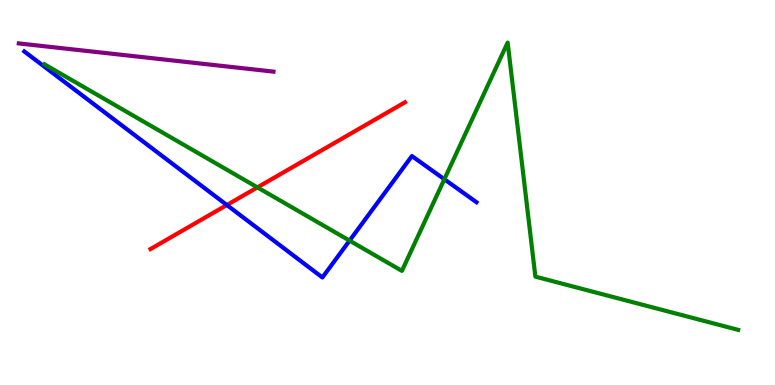[{'lines': ['blue', 'red'], 'intersections': [{'x': 2.93, 'y': 4.67}]}, {'lines': ['green', 'red'], 'intersections': [{'x': 3.32, 'y': 5.13}]}, {'lines': ['purple', 'red'], 'intersections': []}, {'lines': ['blue', 'green'], 'intersections': [{'x': 4.51, 'y': 3.75}, {'x': 5.73, 'y': 5.34}]}, {'lines': ['blue', 'purple'], 'intersections': []}, {'lines': ['green', 'purple'], 'intersections': []}]